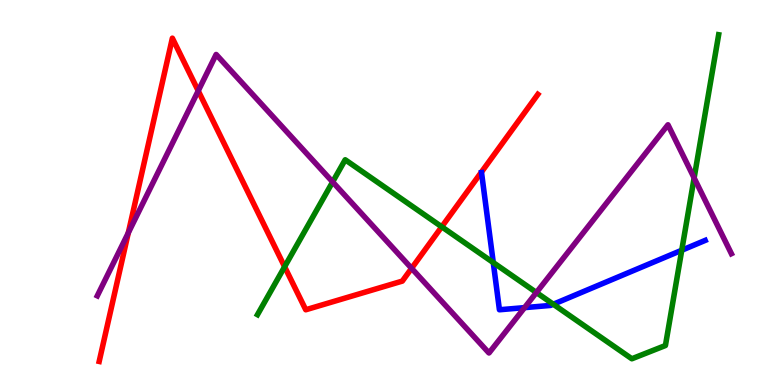[{'lines': ['blue', 'red'], 'intersections': []}, {'lines': ['green', 'red'], 'intersections': [{'x': 3.67, 'y': 3.07}, {'x': 5.7, 'y': 4.11}]}, {'lines': ['purple', 'red'], 'intersections': [{'x': 1.66, 'y': 3.95}, {'x': 2.56, 'y': 7.64}, {'x': 5.31, 'y': 3.03}]}, {'lines': ['blue', 'green'], 'intersections': [{'x': 6.36, 'y': 3.18}, {'x': 7.14, 'y': 2.1}, {'x': 8.8, 'y': 3.5}]}, {'lines': ['blue', 'purple'], 'intersections': [{'x': 6.77, 'y': 2.01}]}, {'lines': ['green', 'purple'], 'intersections': [{'x': 4.29, 'y': 5.27}, {'x': 6.92, 'y': 2.4}, {'x': 8.96, 'y': 5.38}]}]